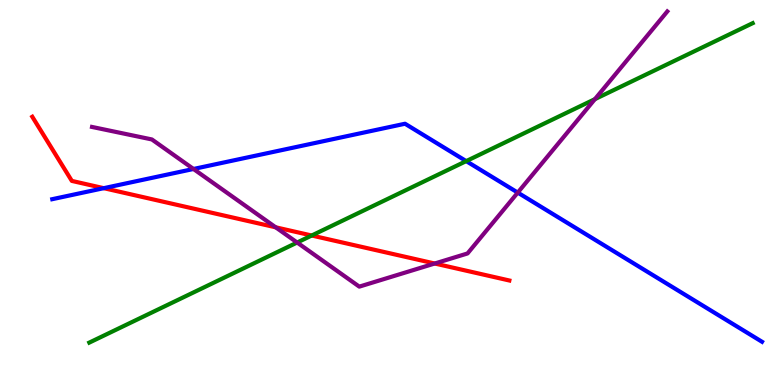[{'lines': ['blue', 'red'], 'intersections': [{'x': 1.34, 'y': 5.11}]}, {'lines': ['green', 'red'], 'intersections': [{'x': 4.02, 'y': 3.88}]}, {'lines': ['purple', 'red'], 'intersections': [{'x': 3.56, 'y': 4.1}, {'x': 5.61, 'y': 3.16}]}, {'lines': ['blue', 'green'], 'intersections': [{'x': 6.02, 'y': 5.82}]}, {'lines': ['blue', 'purple'], 'intersections': [{'x': 2.5, 'y': 5.61}, {'x': 6.68, 'y': 5.0}]}, {'lines': ['green', 'purple'], 'intersections': [{'x': 3.83, 'y': 3.7}, {'x': 7.68, 'y': 7.42}]}]